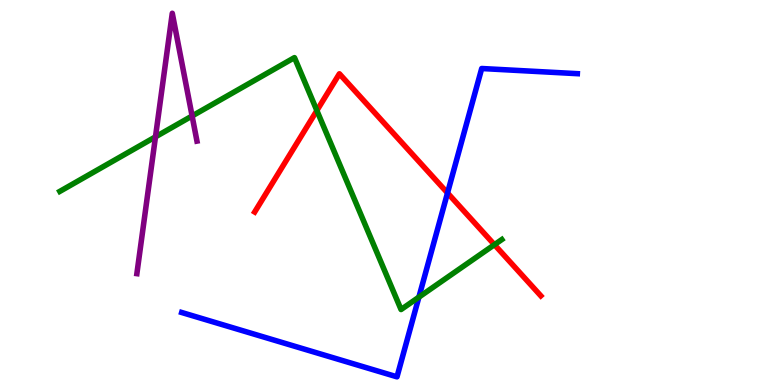[{'lines': ['blue', 'red'], 'intersections': [{'x': 5.77, 'y': 4.99}]}, {'lines': ['green', 'red'], 'intersections': [{'x': 4.09, 'y': 7.13}, {'x': 6.38, 'y': 3.64}]}, {'lines': ['purple', 'red'], 'intersections': []}, {'lines': ['blue', 'green'], 'intersections': [{'x': 5.41, 'y': 2.28}]}, {'lines': ['blue', 'purple'], 'intersections': []}, {'lines': ['green', 'purple'], 'intersections': [{'x': 2.01, 'y': 6.45}, {'x': 2.48, 'y': 6.99}]}]